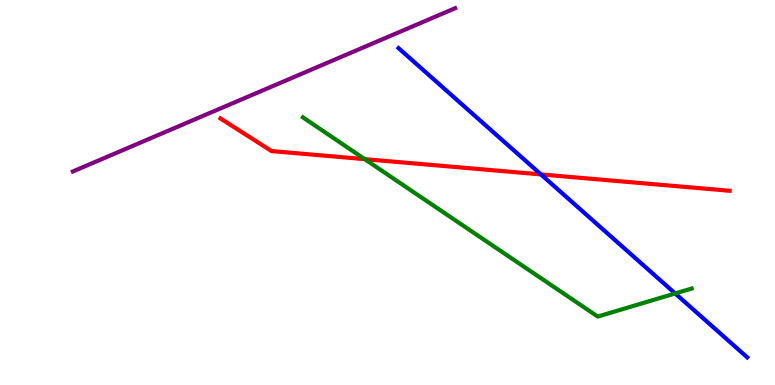[{'lines': ['blue', 'red'], 'intersections': [{'x': 6.98, 'y': 5.47}]}, {'lines': ['green', 'red'], 'intersections': [{'x': 4.71, 'y': 5.87}]}, {'lines': ['purple', 'red'], 'intersections': []}, {'lines': ['blue', 'green'], 'intersections': [{'x': 8.71, 'y': 2.38}]}, {'lines': ['blue', 'purple'], 'intersections': []}, {'lines': ['green', 'purple'], 'intersections': []}]